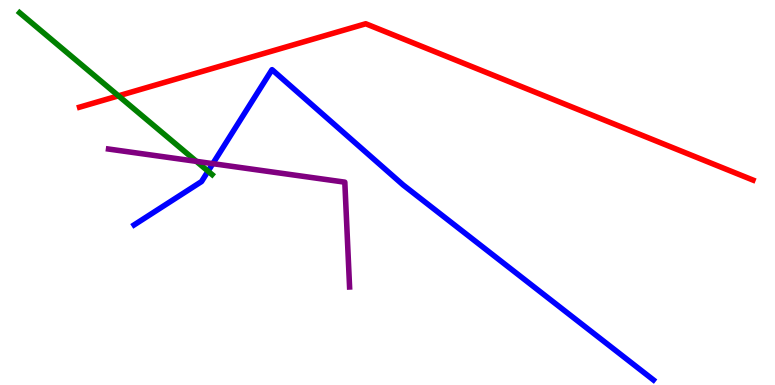[{'lines': ['blue', 'red'], 'intersections': []}, {'lines': ['green', 'red'], 'intersections': [{'x': 1.53, 'y': 7.51}]}, {'lines': ['purple', 'red'], 'intersections': []}, {'lines': ['blue', 'green'], 'intersections': [{'x': 2.68, 'y': 5.55}]}, {'lines': ['blue', 'purple'], 'intersections': [{'x': 2.75, 'y': 5.75}]}, {'lines': ['green', 'purple'], 'intersections': [{'x': 2.53, 'y': 5.81}]}]